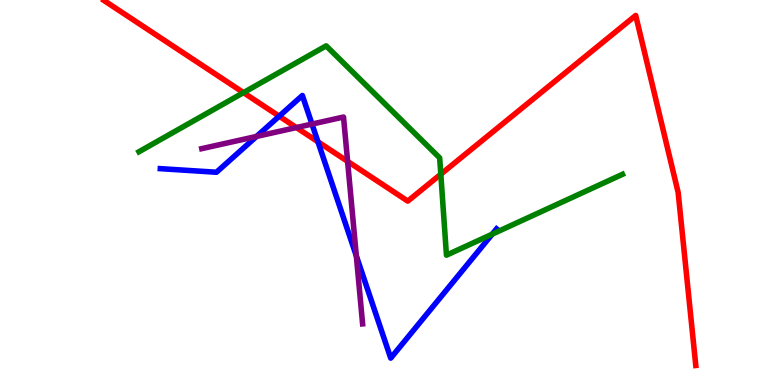[{'lines': ['blue', 'red'], 'intersections': [{'x': 3.6, 'y': 6.98}, {'x': 4.1, 'y': 6.32}]}, {'lines': ['green', 'red'], 'intersections': [{'x': 3.14, 'y': 7.59}, {'x': 5.69, 'y': 5.48}]}, {'lines': ['purple', 'red'], 'intersections': [{'x': 3.82, 'y': 6.69}, {'x': 4.49, 'y': 5.81}]}, {'lines': ['blue', 'green'], 'intersections': [{'x': 6.35, 'y': 3.92}]}, {'lines': ['blue', 'purple'], 'intersections': [{'x': 3.31, 'y': 6.46}, {'x': 4.03, 'y': 6.78}, {'x': 4.6, 'y': 3.35}]}, {'lines': ['green', 'purple'], 'intersections': []}]